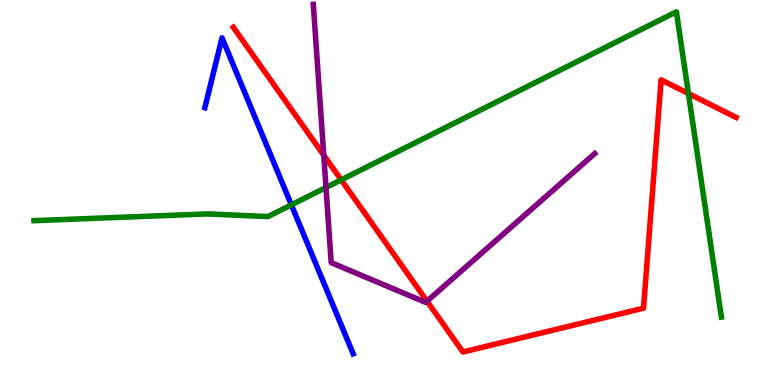[{'lines': ['blue', 'red'], 'intersections': []}, {'lines': ['green', 'red'], 'intersections': [{'x': 4.4, 'y': 5.33}, {'x': 8.88, 'y': 7.57}]}, {'lines': ['purple', 'red'], 'intersections': [{'x': 4.18, 'y': 5.97}, {'x': 5.51, 'y': 2.18}]}, {'lines': ['blue', 'green'], 'intersections': [{'x': 3.76, 'y': 4.68}]}, {'lines': ['blue', 'purple'], 'intersections': []}, {'lines': ['green', 'purple'], 'intersections': [{'x': 4.21, 'y': 5.13}]}]